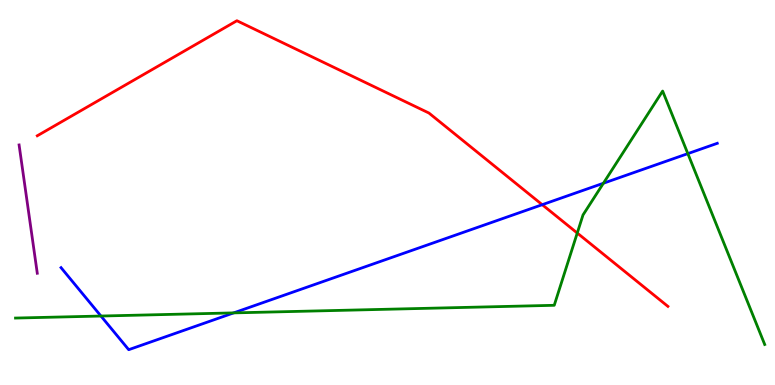[{'lines': ['blue', 'red'], 'intersections': [{'x': 7.0, 'y': 4.68}]}, {'lines': ['green', 'red'], 'intersections': [{'x': 7.45, 'y': 3.95}]}, {'lines': ['purple', 'red'], 'intersections': []}, {'lines': ['blue', 'green'], 'intersections': [{'x': 1.3, 'y': 1.79}, {'x': 3.02, 'y': 1.87}, {'x': 7.79, 'y': 5.24}, {'x': 8.88, 'y': 6.01}]}, {'lines': ['blue', 'purple'], 'intersections': []}, {'lines': ['green', 'purple'], 'intersections': []}]